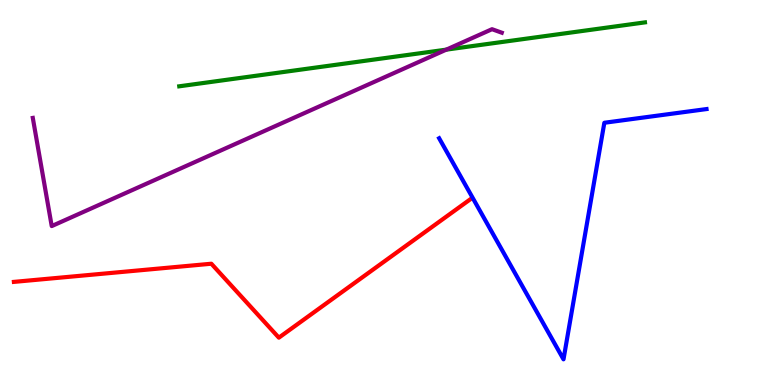[{'lines': ['blue', 'red'], 'intersections': []}, {'lines': ['green', 'red'], 'intersections': []}, {'lines': ['purple', 'red'], 'intersections': []}, {'lines': ['blue', 'green'], 'intersections': []}, {'lines': ['blue', 'purple'], 'intersections': []}, {'lines': ['green', 'purple'], 'intersections': [{'x': 5.76, 'y': 8.71}]}]